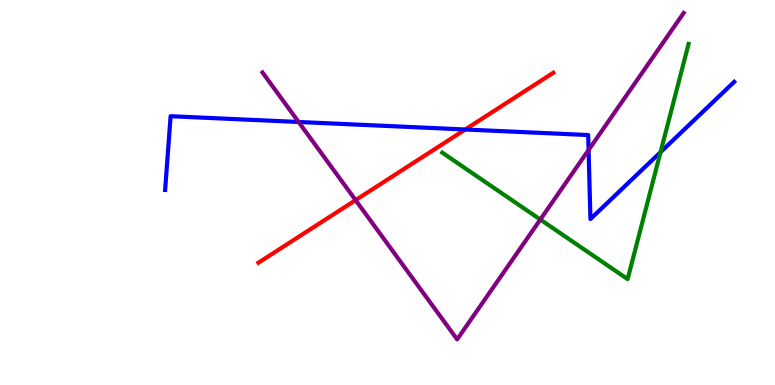[{'lines': ['blue', 'red'], 'intersections': [{'x': 6.0, 'y': 6.64}]}, {'lines': ['green', 'red'], 'intersections': []}, {'lines': ['purple', 'red'], 'intersections': [{'x': 4.59, 'y': 4.8}]}, {'lines': ['blue', 'green'], 'intersections': [{'x': 8.52, 'y': 6.05}]}, {'lines': ['blue', 'purple'], 'intersections': [{'x': 3.85, 'y': 6.83}, {'x': 7.59, 'y': 6.1}]}, {'lines': ['green', 'purple'], 'intersections': [{'x': 6.97, 'y': 4.3}]}]